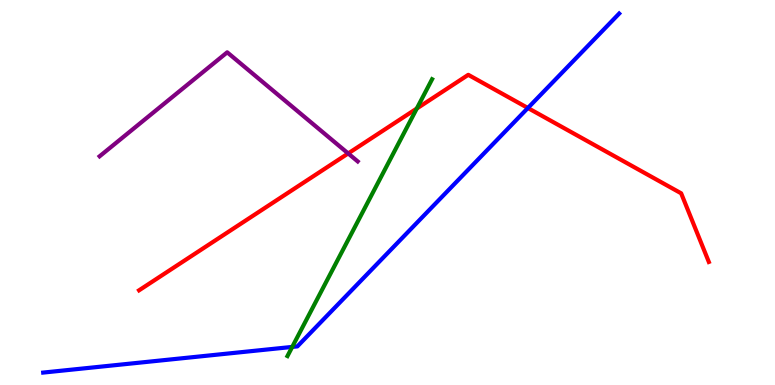[{'lines': ['blue', 'red'], 'intersections': [{'x': 6.81, 'y': 7.19}]}, {'lines': ['green', 'red'], 'intersections': [{'x': 5.38, 'y': 7.18}]}, {'lines': ['purple', 'red'], 'intersections': [{'x': 4.49, 'y': 6.01}]}, {'lines': ['blue', 'green'], 'intersections': [{'x': 3.77, 'y': 0.989}]}, {'lines': ['blue', 'purple'], 'intersections': []}, {'lines': ['green', 'purple'], 'intersections': []}]